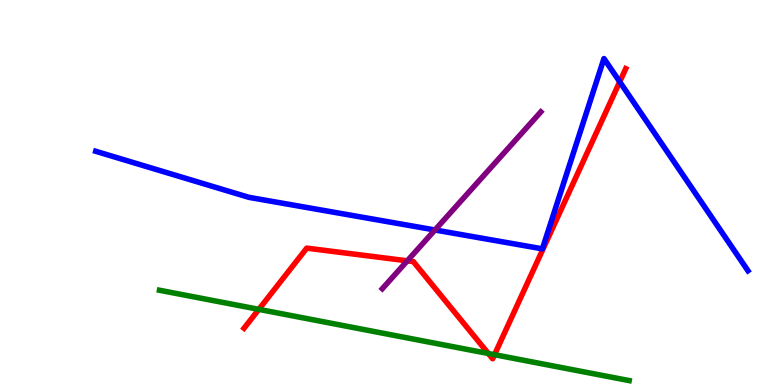[{'lines': ['blue', 'red'], 'intersections': [{'x': 8.0, 'y': 7.88}]}, {'lines': ['green', 'red'], 'intersections': [{'x': 3.34, 'y': 1.96}, {'x': 6.3, 'y': 0.818}, {'x': 6.38, 'y': 0.787}]}, {'lines': ['purple', 'red'], 'intersections': [{'x': 5.26, 'y': 3.23}]}, {'lines': ['blue', 'green'], 'intersections': []}, {'lines': ['blue', 'purple'], 'intersections': [{'x': 5.61, 'y': 4.03}]}, {'lines': ['green', 'purple'], 'intersections': []}]